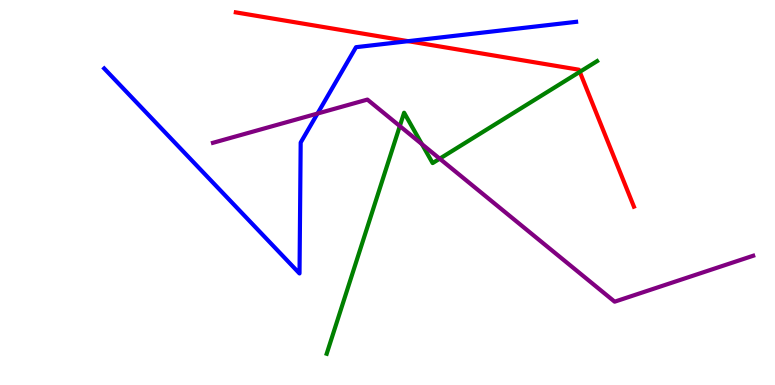[{'lines': ['blue', 'red'], 'intersections': [{'x': 5.27, 'y': 8.93}]}, {'lines': ['green', 'red'], 'intersections': [{'x': 7.48, 'y': 8.13}]}, {'lines': ['purple', 'red'], 'intersections': []}, {'lines': ['blue', 'green'], 'intersections': []}, {'lines': ['blue', 'purple'], 'intersections': [{'x': 4.1, 'y': 7.05}]}, {'lines': ['green', 'purple'], 'intersections': [{'x': 5.16, 'y': 6.73}, {'x': 5.44, 'y': 6.26}, {'x': 5.67, 'y': 5.88}]}]